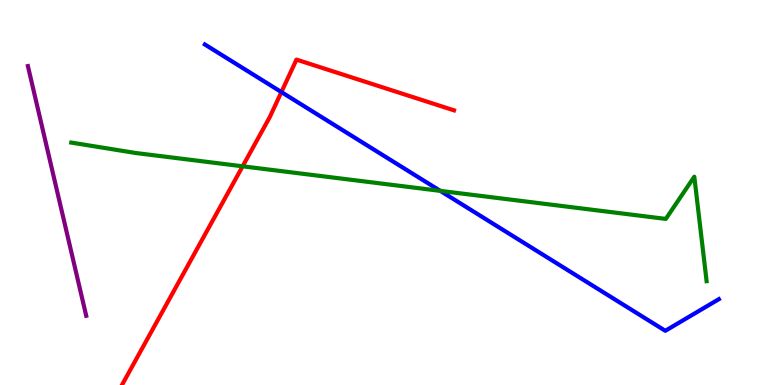[{'lines': ['blue', 'red'], 'intersections': [{'x': 3.63, 'y': 7.61}]}, {'lines': ['green', 'red'], 'intersections': [{'x': 3.13, 'y': 5.68}]}, {'lines': ['purple', 'red'], 'intersections': []}, {'lines': ['blue', 'green'], 'intersections': [{'x': 5.68, 'y': 5.04}]}, {'lines': ['blue', 'purple'], 'intersections': []}, {'lines': ['green', 'purple'], 'intersections': []}]